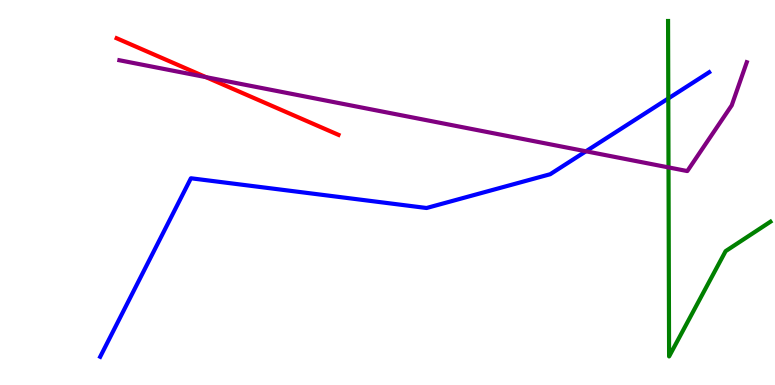[{'lines': ['blue', 'red'], 'intersections': []}, {'lines': ['green', 'red'], 'intersections': []}, {'lines': ['purple', 'red'], 'intersections': [{'x': 2.66, 'y': 8.0}]}, {'lines': ['blue', 'green'], 'intersections': [{'x': 8.62, 'y': 7.44}]}, {'lines': ['blue', 'purple'], 'intersections': [{'x': 7.56, 'y': 6.07}]}, {'lines': ['green', 'purple'], 'intersections': [{'x': 8.63, 'y': 5.65}]}]